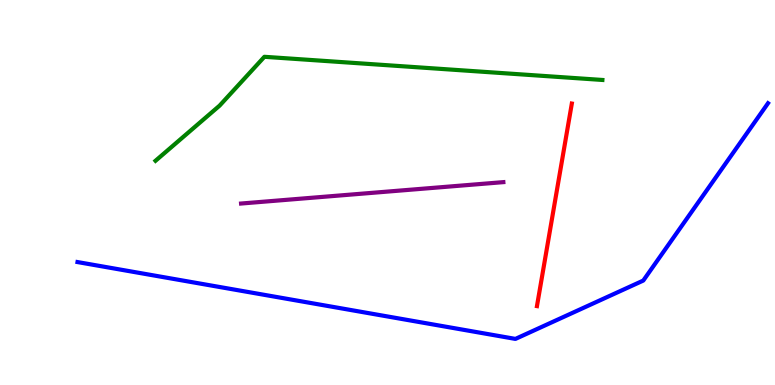[{'lines': ['blue', 'red'], 'intersections': []}, {'lines': ['green', 'red'], 'intersections': []}, {'lines': ['purple', 'red'], 'intersections': []}, {'lines': ['blue', 'green'], 'intersections': []}, {'lines': ['blue', 'purple'], 'intersections': []}, {'lines': ['green', 'purple'], 'intersections': []}]